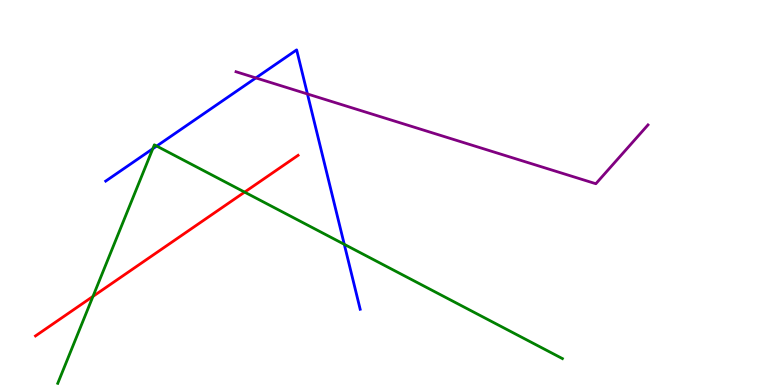[{'lines': ['blue', 'red'], 'intersections': []}, {'lines': ['green', 'red'], 'intersections': [{'x': 1.2, 'y': 2.3}, {'x': 3.16, 'y': 5.01}]}, {'lines': ['purple', 'red'], 'intersections': []}, {'lines': ['blue', 'green'], 'intersections': [{'x': 1.97, 'y': 6.14}, {'x': 2.02, 'y': 6.21}, {'x': 4.44, 'y': 3.65}]}, {'lines': ['blue', 'purple'], 'intersections': [{'x': 3.3, 'y': 7.98}, {'x': 3.97, 'y': 7.56}]}, {'lines': ['green', 'purple'], 'intersections': []}]